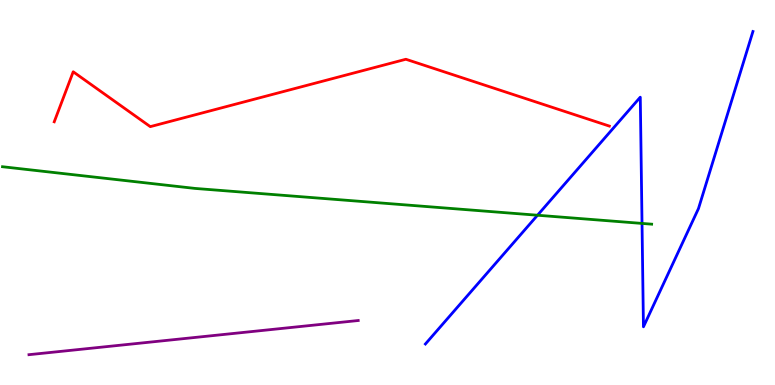[{'lines': ['blue', 'red'], 'intersections': []}, {'lines': ['green', 'red'], 'intersections': []}, {'lines': ['purple', 'red'], 'intersections': []}, {'lines': ['blue', 'green'], 'intersections': [{'x': 6.94, 'y': 4.41}, {'x': 8.28, 'y': 4.2}]}, {'lines': ['blue', 'purple'], 'intersections': []}, {'lines': ['green', 'purple'], 'intersections': []}]